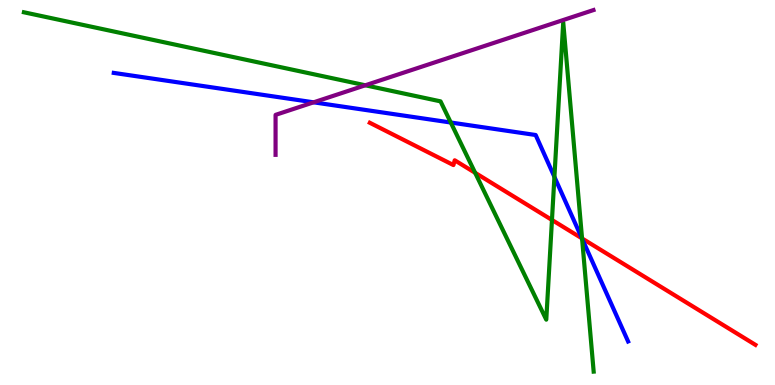[{'lines': ['blue', 'red'], 'intersections': [{'x': 7.51, 'y': 3.81}]}, {'lines': ['green', 'red'], 'intersections': [{'x': 6.13, 'y': 5.51}, {'x': 7.12, 'y': 4.29}, {'x': 7.51, 'y': 3.81}]}, {'lines': ['purple', 'red'], 'intersections': []}, {'lines': ['blue', 'green'], 'intersections': [{'x': 5.82, 'y': 6.82}, {'x': 7.15, 'y': 5.41}, {'x': 7.51, 'y': 3.8}]}, {'lines': ['blue', 'purple'], 'intersections': [{'x': 4.05, 'y': 7.34}]}, {'lines': ['green', 'purple'], 'intersections': [{'x': 4.71, 'y': 7.78}]}]